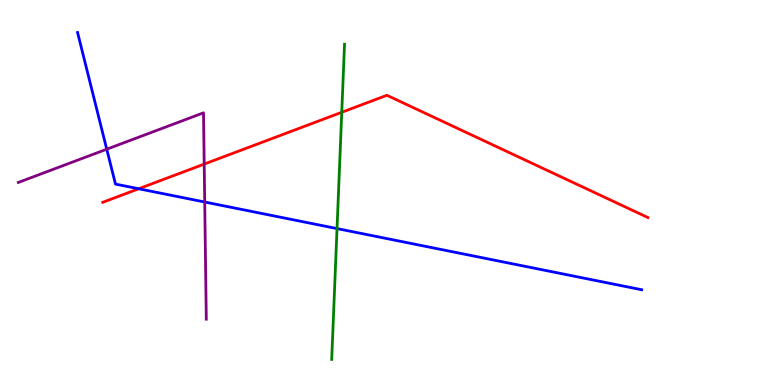[{'lines': ['blue', 'red'], 'intersections': [{'x': 1.79, 'y': 5.1}]}, {'lines': ['green', 'red'], 'intersections': [{'x': 4.41, 'y': 7.08}]}, {'lines': ['purple', 'red'], 'intersections': [{'x': 2.63, 'y': 5.74}]}, {'lines': ['blue', 'green'], 'intersections': [{'x': 4.35, 'y': 4.06}]}, {'lines': ['blue', 'purple'], 'intersections': [{'x': 1.38, 'y': 6.12}, {'x': 2.64, 'y': 4.75}]}, {'lines': ['green', 'purple'], 'intersections': []}]